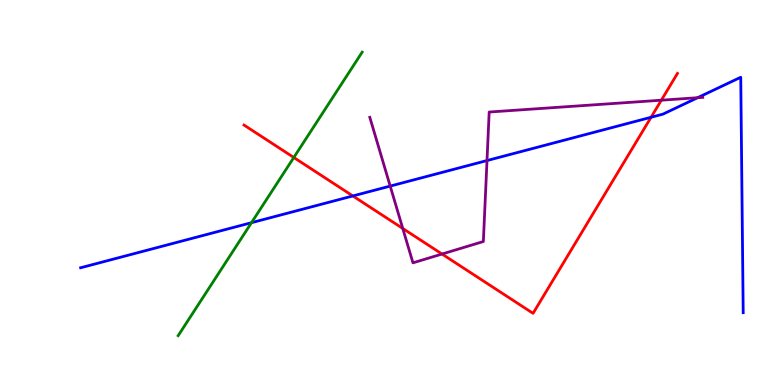[{'lines': ['blue', 'red'], 'intersections': [{'x': 4.55, 'y': 4.91}, {'x': 8.4, 'y': 6.95}]}, {'lines': ['green', 'red'], 'intersections': [{'x': 3.79, 'y': 5.91}]}, {'lines': ['purple', 'red'], 'intersections': [{'x': 5.2, 'y': 4.07}, {'x': 5.7, 'y': 3.4}, {'x': 8.53, 'y': 7.4}]}, {'lines': ['blue', 'green'], 'intersections': [{'x': 3.25, 'y': 4.22}]}, {'lines': ['blue', 'purple'], 'intersections': [{'x': 5.03, 'y': 5.17}, {'x': 6.28, 'y': 5.83}, {'x': 9.0, 'y': 7.46}]}, {'lines': ['green', 'purple'], 'intersections': []}]